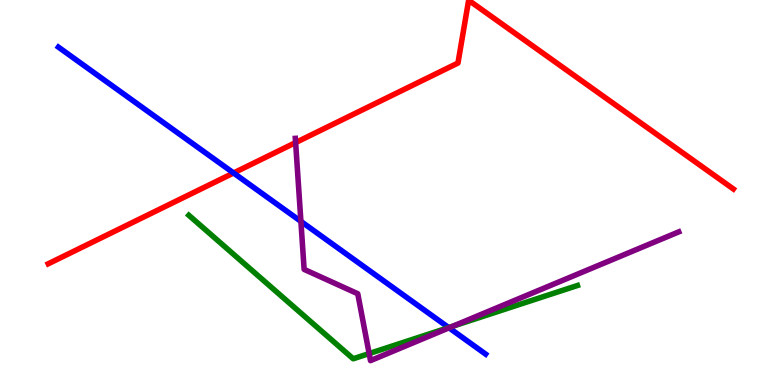[{'lines': ['blue', 'red'], 'intersections': [{'x': 3.01, 'y': 5.51}]}, {'lines': ['green', 'red'], 'intersections': []}, {'lines': ['purple', 'red'], 'intersections': [{'x': 3.81, 'y': 6.3}]}, {'lines': ['blue', 'green'], 'intersections': [{'x': 5.79, 'y': 1.49}]}, {'lines': ['blue', 'purple'], 'intersections': [{'x': 3.88, 'y': 4.25}, {'x': 5.79, 'y': 1.49}]}, {'lines': ['green', 'purple'], 'intersections': [{'x': 4.76, 'y': 0.817}, {'x': 5.84, 'y': 1.53}]}]